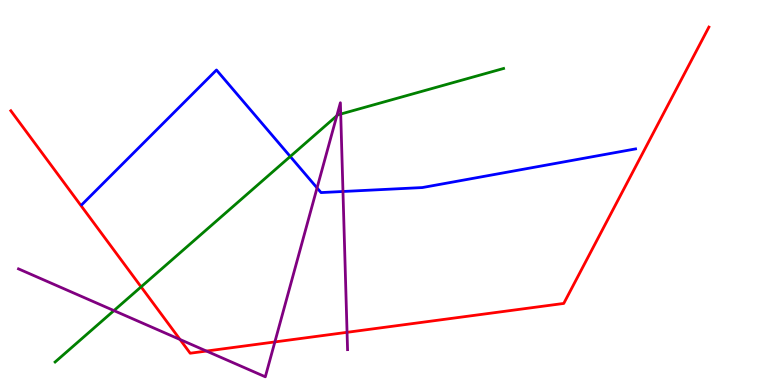[{'lines': ['blue', 'red'], 'intersections': []}, {'lines': ['green', 'red'], 'intersections': [{'x': 1.82, 'y': 2.55}]}, {'lines': ['purple', 'red'], 'intersections': [{'x': 2.32, 'y': 1.18}, {'x': 2.66, 'y': 0.882}, {'x': 3.55, 'y': 1.12}, {'x': 4.48, 'y': 1.37}]}, {'lines': ['blue', 'green'], 'intersections': [{'x': 3.75, 'y': 5.94}]}, {'lines': ['blue', 'purple'], 'intersections': [{'x': 4.09, 'y': 5.12}, {'x': 4.43, 'y': 5.03}]}, {'lines': ['green', 'purple'], 'intersections': [{'x': 1.47, 'y': 1.93}, {'x': 4.35, 'y': 6.99}, {'x': 4.4, 'y': 7.04}]}]